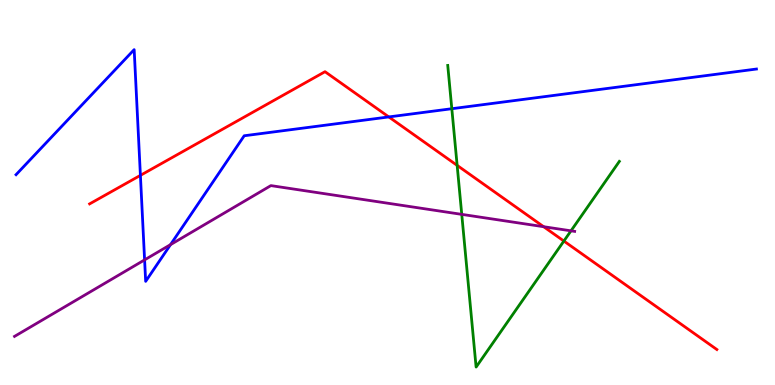[{'lines': ['blue', 'red'], 'intersections': [{'x': 1.81, 'y': 5.45}, {'x': 5.02, 'y': 6.96}]}, {'lines': ['green', 'red'], 'intersections': [{'x': 5.9, 'y': 5.7}, {'x': 7.28, 'y': 3.74}]}, {'lines': ['purple', 'red'], 'intersections': [{'x': 7.01, 'y': 4.11}]}, {'lines': ['blue', 'green'], 'intersections': [{'x': 5.83, 'y': 7.18}]}, {'lines': ['blue', 'purple'], 'intersections': [{'x': 1.87, 'y': 3.25}, {'x': 2.2, 'y': 3.65}]}, {'lines': ['green', 'purple'], 'intersections': [{'x': 5.96, 'y': 4.43}, {'x': 7.37, 'y': 4.0}]}]